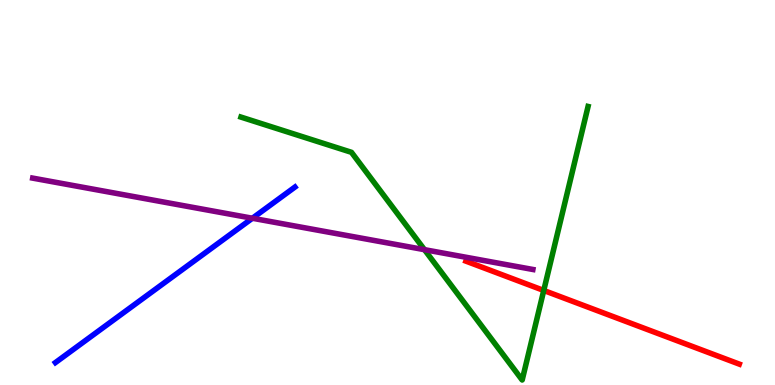[{'lines': ['blue', 'red'], 'intersections': []}, {'lines': ['green', 'red'], 'intersections': [{'x': 7.02, 'y': 2.46}]}, {'lines': ['purple', 'red'], 'intersections': []}, {'lines': ['blue', 'green'], 'intersections': []}, {'lines': ['blue', 'purple'], 'intersections': [{'x': 3.26, 'y': 4.33}]}, {'lines': ['green', 'purple'], 'intersections': [{'x': 5.48, 'y': 3.51}]}]